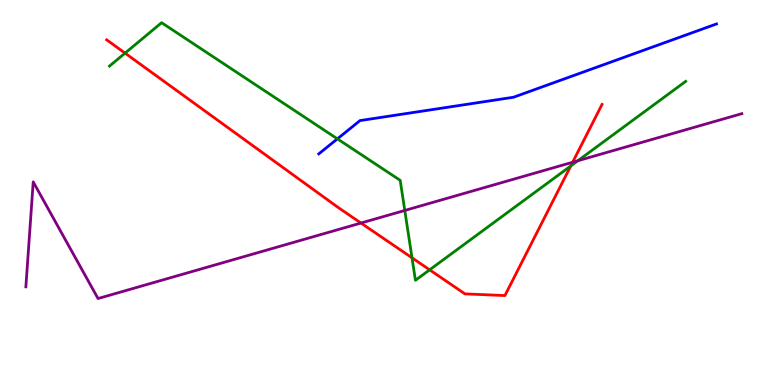[{'lines': ['blue', 'red'], 'intersections': []}, {'lines': ['green', 'red'], 'intersections': [{'x': 1.61, 'y': 8.62}, {'x': 5.32, 'y': 3.3}, {'x': 5.54, 'y': 2.99}, {'x': 7.36, 'y': 5.69}]}, {'lines': ['purple', 'red'], 'intersections': [{'x': 4.66, 'y': 4.21}, {'x': 7.39, 'y': 5.79}]}, {'lines': ['blue', 'green'], 'intersections': [{'x': 4.35, 'y': 6.39}]}, {'lines': ['blue', 'purple'], 'intersections': []}, {'lines': ['green', 'purple'], 'intersections': [{'x': 5.22, 'y': 4.53}, {'x': 7.46, 'y': 5.82}]}]